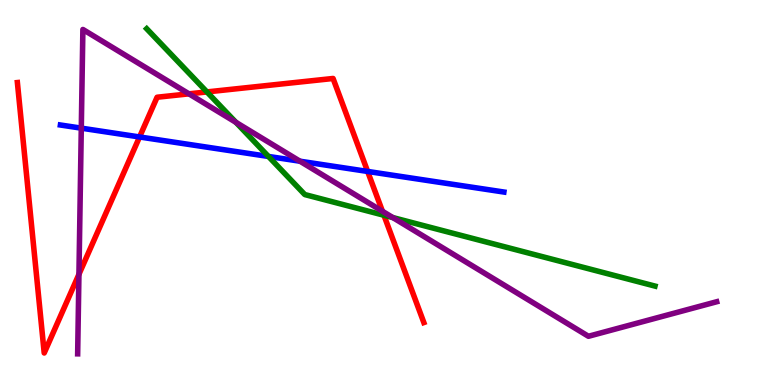[{'lines': ['blue', 'red'], 'intersections': [{'x': 1.8, 'y': 6.44}, {'x': 4.74, 'y': 5.55}]}, {'lines': ['green', 'red'], 'intersections': [{'x': 2.67, 'y': 7.61}, {'x': 4.95, 'y': 4.41}]}, {'lines': ['purple', 'red'], 'intersections': [{'x': 1.02, 'y': 2.88}, {'x': 2.44, 'y': 7.56}, {'x': 4.93, 'y': 4.51}]}, {'lines': ['blue', 'green'], 'intersections': [{'x': 3.46, 'y': 5.94}]}, {'lines': ['blue', 'purple'], 'intersections': [{'x': 1.05, 'y': 6.67}, {'x': 3.87, 'y': 5.81}]}, {'lines': ['green', 'purple'], 'intersections': [{'x': 3.04, 'y': 6.82}, {'x': 5.07, 'y': 4.35}]}]